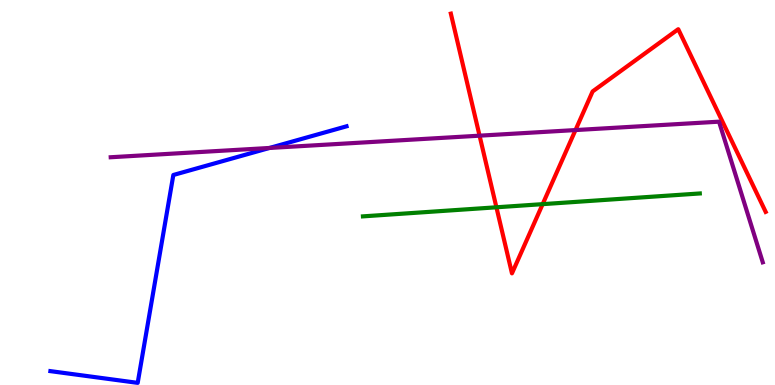[{'lines': ['blue', 'red'], 'intersections': []}, {'lines': ['green', 'red'], 'intersections': [{'x': 6.41, 'y': 4.62}, {'x': 7.0, 'y': 4.7}]}, {'lines': ['purple', 'red'], 'intersections': [{'x': 6.19, 'y': 6.48}, {'x': 7.43, 'y': 6.62}]}, {'lines': ['blue', 'green'], 'intersections': []}, {'lines': ['blue', 'purple'], 'intersections': [{'x': 3.48, 'y': 6.16}]}, {'lines': ['green', 'purple'], 'intersections': []}]